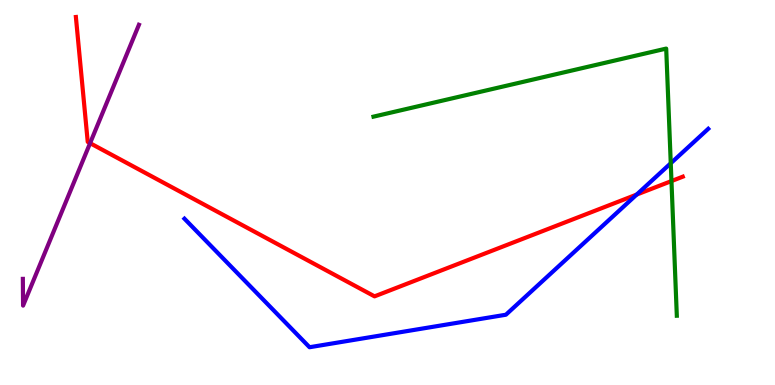[{'lines': ['blue', 'red'], 'intersections': [{'x': 8.22, 'y': 4.95}]}, {'lines': ['green', 'red'], 'intersections': [{'x': 8.66, 'y': 5.3}]}, {'lines': ['purple', 'red'], 'intersections': [{'x': 1.16, 'y': 6.28}]}, {'lines': ['blue', 'green'], 'intersections': [{'x': 8.65, 'y': 5.76}]}, {'lines': ['blue', 'purple'], 'intersections': []}, {'lines': ['green', 'purple'], 'intersections': []}]